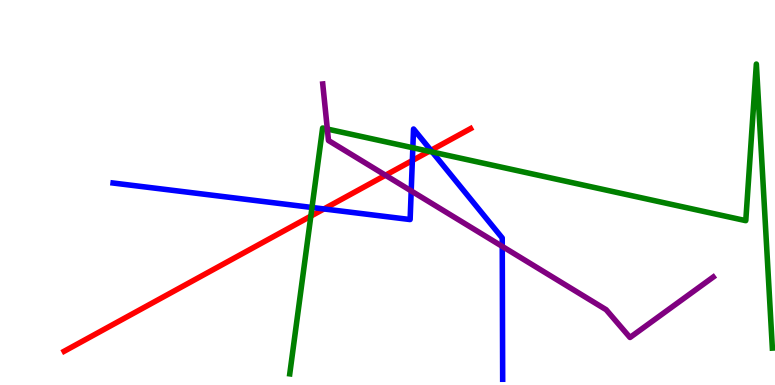[{'lines': ['blue', 'red'], 'intersections': [{'x': 4.18, 'y': 4.57}, {'x': 5.32, 'y': 5.83}, {'x': 5.56, 'y': 6.09}]}, {'lines': ['green', 'red'], 'intersections': [{'x': 4.01, 'y': 4.39}, {'x': 5.54, 'y': 6.07}]}, {'lines': ['purple', 'red'], 'intersections': [{'x': 4.97, 'y': 5.45}]}, {'lines': ['blue', 'green'], 'intersections': [{'x': 4.03, 'y': 4.61}, {'x': 5.33, 'y': 6.16}, {'x': 5.58, 'y': 6.05}]}, {'lines': ['blue', 'purple'], 'intersections': [{'x': 5.31, 'y': 5.04}, {'x': 6.48, 'y': 3.6}]}, {'lines': ['green', 'purple'], 'intersections': [{'x': 4.22, 'y': 6.65}]}]